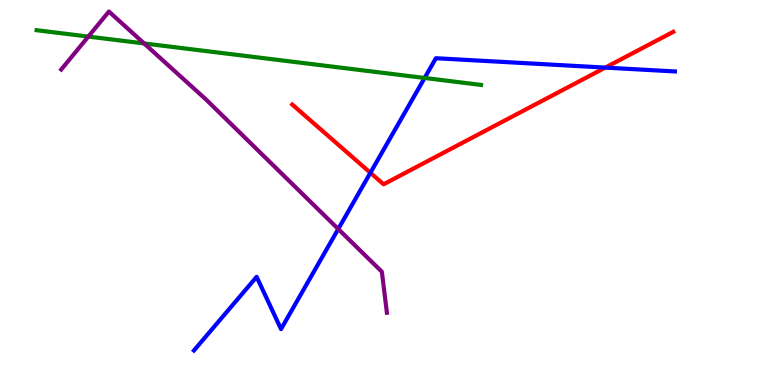[{'lines': ['blue', 'red'], 'intersections': [{'x': 4.78, 'y': 5.51}, {'x': 7.81, 'y': 8.24}]}, {'lines': ['green', 'red'], 'intersections': []}, {'lines': ['purple', 'red'], 'intersections': []}, {'lines': ['blue', 'green'], 'intersections': [{'x': 5.48, 'y': 7.97}]}, {'lines': ['blue', 'purple'], 'intersections': [{'x': 4.36, 'y': 4.05}]}, {'lines': ['green', 'purple'], 'intersections': [{'x': 1.14, 'y': 9.05}, {'x': 1.86, 'y': 8.87}]}]